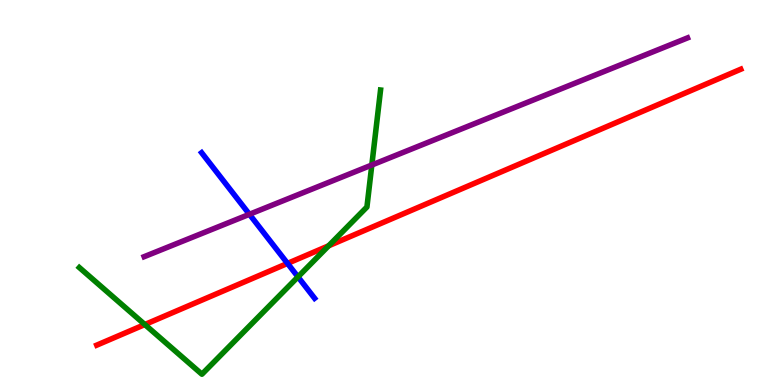[{'lines': ['blue', 'red'], 'intersections': [{'x': 3.71, 'y': 3.16}]}, {'lines': ['green', 'red'], 'intersections': [{'x': 1.87, 'y': 1.57}, {'x': 4.24, 'y': 3.62}]}, {'lines': ['purple', 'red'], 'intersections': []}, {'lines': ['blue', 'green'], 'intersections': [{'x': 3.84, 'y': 2.81}]}, {'lines': ['blue', 'purple'], 'intersections': [{'x': 3.22, 'y': 4.43}]}, {'lines': ['green', 'purple'], 'intersections': [{'x': 4.8, 'y': 5.71}]}]